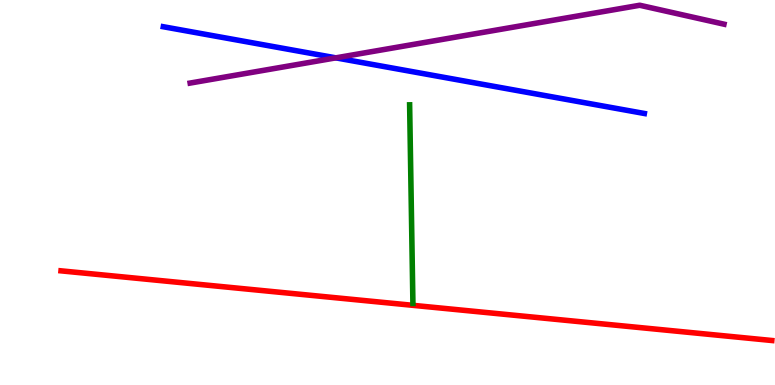[{'lines': ['blue', 'red'], 'intersections': []}, {'lines': ['green', 'red'], 'intersections': []}, {'lines': ['purple', 'red'], 'intersections': []}, {'lines': ['blue', 'green'], 'intersections': []}, {'lines': ['blue', 'purple'], 'intersections': [{'x': 4.33, 'y': 8.5}]}, {'lines': ['green', 'purple'], 'intersections': []}]